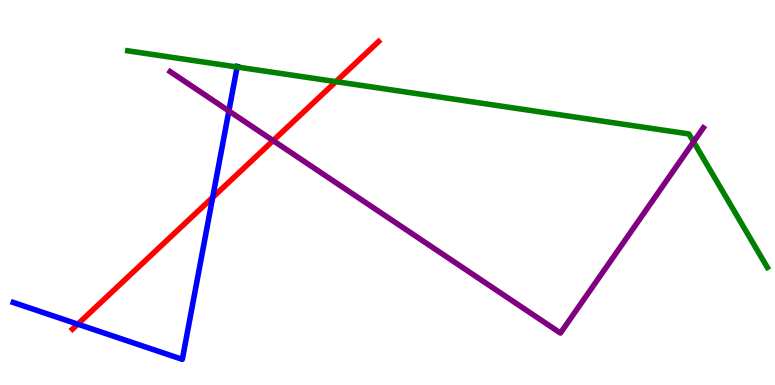[{'lines': ['blue', 'red'], 'intersections': [{'x': 1.0, 'y': 1.58}, {'x': 2.74, 'y': 4.87}]}, {'lines': ['green', 'red'], 'intersections': [{'x': 4.33, 'y': 7.88}]}, {'lines': ['purple', 'red'], 'intersections': [{'x': 3.52, 'y': 6.35}]}, {'lines': ['blue', 'green'], 'intersections': [{'x': 3.06, 'y': 8.26}]}, {'lines': ['blue', 'purple'], 'intersections': [{'x': 2.95, 'y': 7.12}]}, {'lines': ['green', 'purple'], 'intersections': [{'x': 8.95, 'y': 6.32}]}]